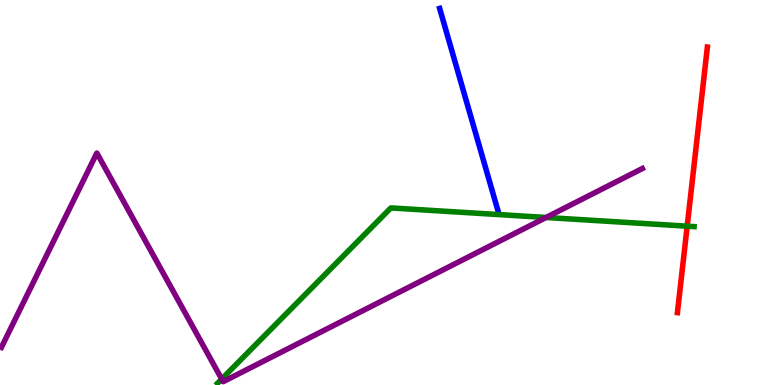[{'lines': ['blue', 'red'], 'intersections': []}, {'lines': ['green', 'red'], 'intersections': [{'x': 8.87, 'y': 4.13}]}, {'lines': ['purple', 'red'], 'intersections': []}, {'lines': ['blue', 'green'], 'intersections': []}, {'lines': ['blue', 'purple'], 'intersections': []}, {'lines': ['green', 'purple'], 'intersections': [{'x': 2.86, 'y': 0.155}, {'x': 7.05, 'y': 4.35}]}]